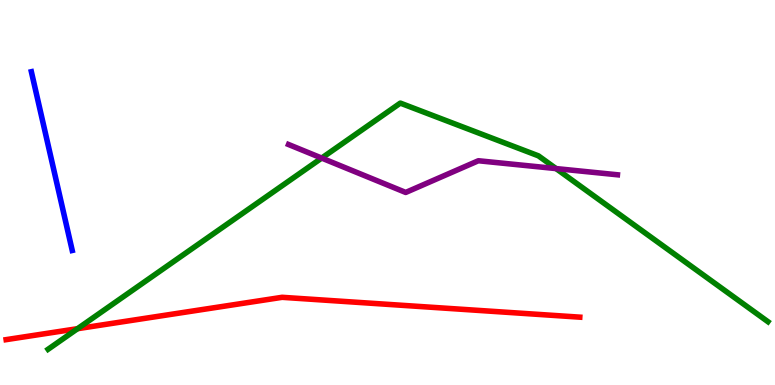[{'lines': ['blue', 'red'], 'intersections': []}, {'lines': ['green', 'red'], 'intersections': [{'x': 1.0, 'y': 1.46}]}, {'lines': ['purple', 'red'], 'intersections': []}, {'lines': ['blue', 'green'], 'intersections': []}, {'lines': ['blue', 'purple'], 'intersections': []}, {'lines': ['green', 'purple'], 'intersections': [{'x': 4.15, 'y': 5.89}, {'x': 7.17, 'y': 5.62}]}]